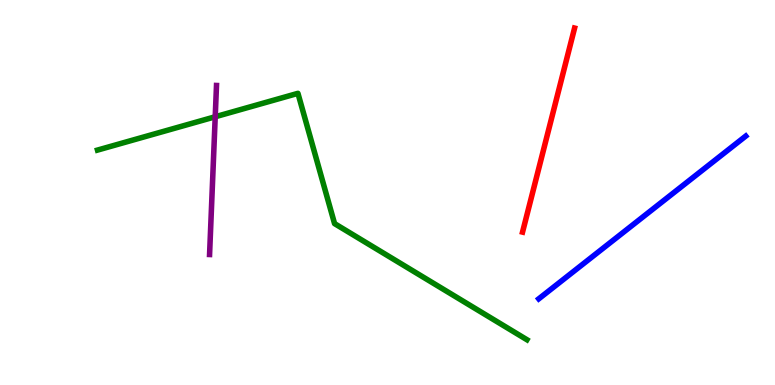[{'lines': ['blue', 'red'], 'intersections': []}, {'lines': ['green', 'red'], 'intersections': []}, {'lines': ['purple', 'red'], 'intersections': []}, {'lines': ['blue', 'green'], 'intersections': []}, {'lines': ['blue', 'purple'], 'intersections': []}, {'lines': ['green', 'purple'], 'intersections': [{'x': 2.78, 'y': 6.97}]}]